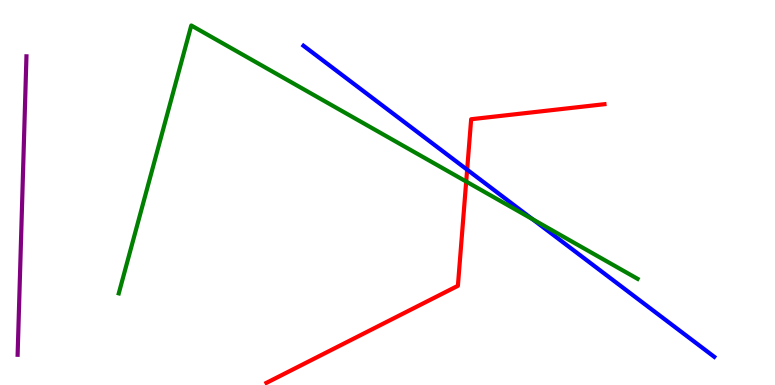[{'lines': ['blue', 'red'], 'intersections': [{'x': 6.03, 'y': 5.59}]}, {'lines': ['green', 'red'], 'intersections': [{'x': 6.02, 'y': 5.28}]}, {'lines': ['purple', 'red'], 'intersections': []}, {'lines': ['blue', 'green'], 'intersections': [{'x': 6.87, 'y': 4.31}]}, {'lines': ['blue', 'purple'], 'intersections': []}, {'lines': ['green', 'purple'], 'intersections': []}]